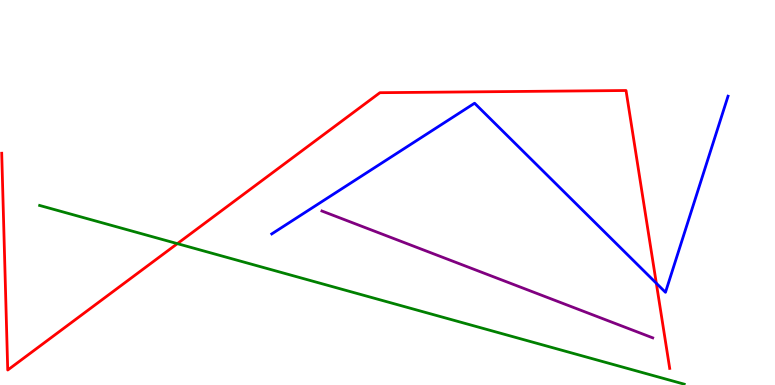[{'lines': ['blue', 'red'], 'intersections': [{'x': 8.47, 'y': 2.64}]}, {'lines': ['green', 'red'], 'intersections': [{'x': 2.29, 'y': 3.67}]}, {'lines': ['purple', 'red'], 'intersections': []}, {'lines': ['blue', 'green'], 'intersections': []}, {'lines': ['blue', 'purple'], 'intersections': []}, {'lines': ['green', 'purple'], 'intersections': []}]